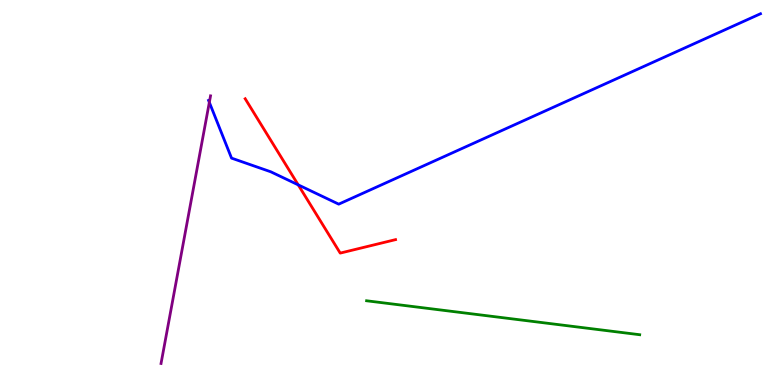[{'lines': ['blue', 'red'], 'intersections': [{'x': 3.85, 'y': 5.2}]}, {'lines': ['green', 'red'], 'intersections': []}, {'lines': ['purple', 'red'], 'intersections': []}, {'lines': ['blue', 'green'], 'intersections': []}, {'lines': ['blue', 'purple'], 'intersections': [{'x': 2.7, 'y': 7.34}]}, {'lines': ['green', 'purple'], 'intersections': []}]